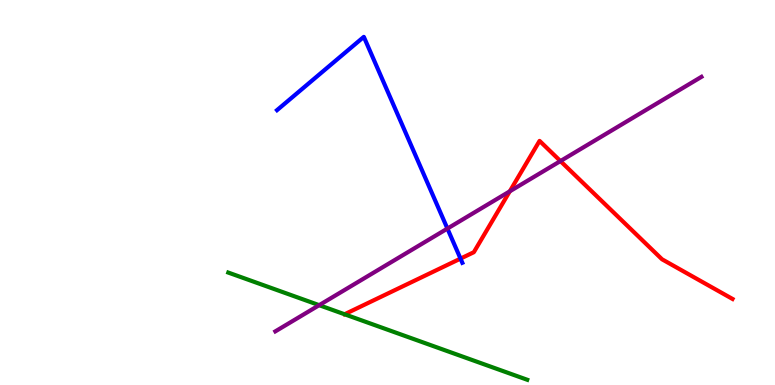[{'lines': ['blue', 'red'], 'intersections': [{'x': 5.94, 'y': 3.28}]}, {'lines': ['green', 'red'], 'intersections': []}, {'lines': ['purple', 'red'], 'intersections': [{'x': 6.58, 'y': 5.03}, {'x': 7.23, 'y': 5.82}]}, {'lines': ['blue', 'green'], 'intersections': []}, {'lines': ['blue', 'purple'], 'intersections': [{'x': 5.77, 'y': 4.06}]}, {'lines': ['green', 'purple'], 'intersections': [{'x': 4.12, 'y': 2.07}]}]